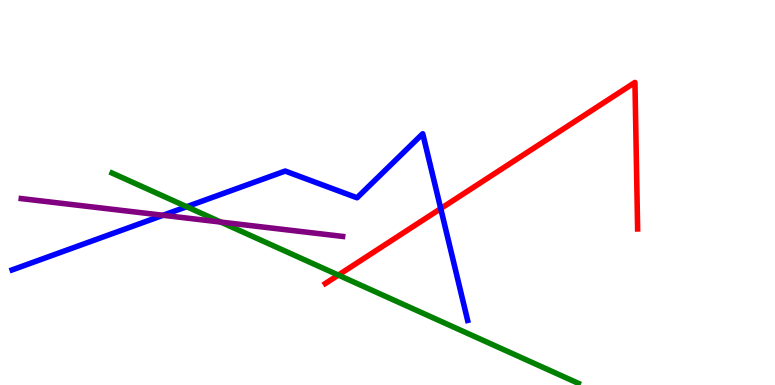[{'lines': ['blue', 'red'], 'intersections': [{'x': 5.69, 'y': 4.58}]}, {'lines': ['green', 'red'], 'intersections': [{'x': 4.37, 'y': 2.85}]}, {'lines': ['purple', 'red'], 'intersections': []}, {'lines': ['blue', 'green'], 'intersections': [{'x': 2.41, 'y': 4.63}]}, {'lines': ['blue', 'purple'], 'intersections': [{'x': 2.1, 'y': 4.41}]}, {'lines': ['green', 'purple'], 'intersections': [{'x': 2.85, 'y': 4.23}]}]